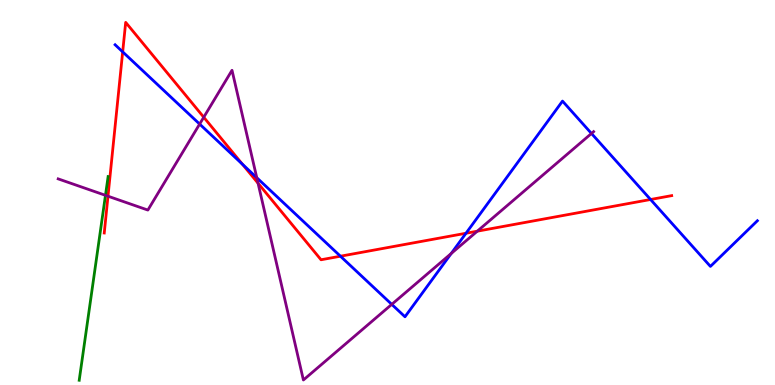[{'lines': ['blue', 'red'], 'intersections': [{'x': 1.58, 'y': 8.65}, {'x': 3.13, 'y': 5.73}, {'x': 4.39, 'y': 3.35}, {'x': 6.01, 'y': 3.94}, {'x': 8.39, 'y': 4.82}]}, {'lines': ['green', 'red'], 'intersections': []}, {'lines': ['purple', 'red'], 'intersections': [{'x': 1.39, 'y': 4.9}, {'x': 2.63, 'y': 6.95}, {'x': 3.33, 'y': 5.24}, {'x': 6.16, 'y': 4.0}]}, {'lines': ['blue', 'green'], 'intersections': []}, {'lines': ['blue', 'purple'], 'intersections': [{'x': 2.58, 'y': 6.78}, {'x': 3.31, 'y': 5.38}, {'x': 5.06, 'y': 2.09}, {'x': 5.82, 'y': 3.42}, {'x': 7.63, 'y': 6.53}]}, {'lines': ['green', 'purple'], 'intersections': [{'x': 1.36, 'y': 4.93}]}]